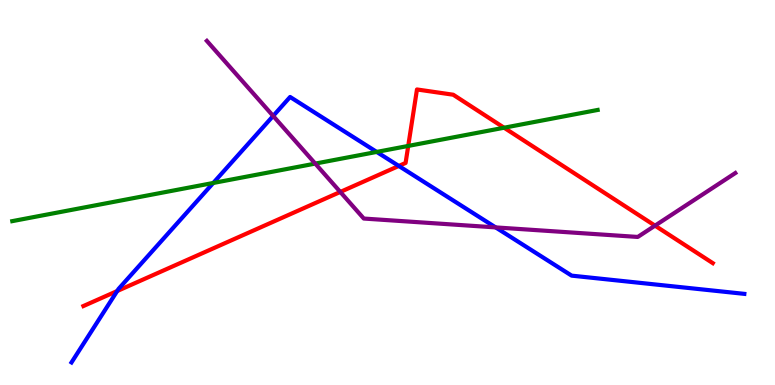[{'lines': ['blue', 'red'], 'intersections': [{'x': 1.51, 'y': 2.44}, {'x': 5.15, 'y': 5.69}]}, {'lines': ['green', 'red'], 'intersections': [{'x': 5.27, 'y': 6.21}, {'x': 6.5, 'y': 6.68}]}, {'lines': ['purple', 'red'], 'intersections': [{'x': 4.39, 'y': 5.01}, {'x': 8.45, 'y': 4.14}]}, {'lines': ['blue', 'green'], 'intersections': [{'x': 2.75, 'y': 5.25}, {'x': 4.86, 'y': 6.05}]}, {'lines': ['blue', 'purple'], 'intersections': [{'x': 3.52, 'y': 6.99}, {'x': 6.4, 'y': 4.09}]}, {'lines': ['green', 'purple'], 'intersections': [{'x': 4.07, 'y': 5.75}]}]